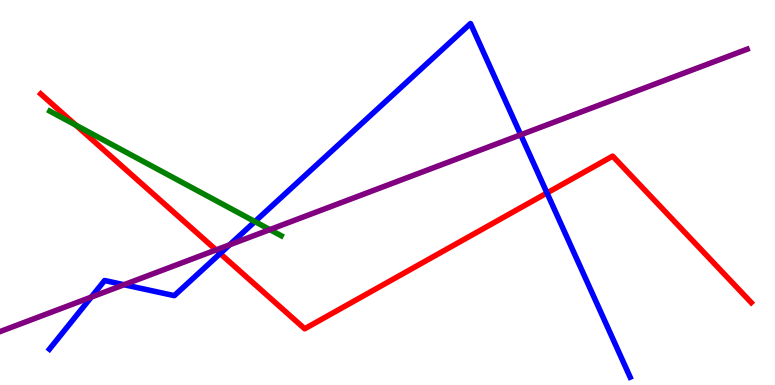[{'lines': ['blue', 'red'], 'intersections': [{'x': 2.84, 'y': 3.41}, {'x': 7.06, 'y': 4.99}]}, {'lines': ['green', 'red'], 'intersections': [{'x': 0.979, 'y': 6.75}]}, {'lines': ['purple', 'red'], 'intersections': [{'x': 2.79, 'y': 3.51}]}, {'lines': ['blue', 'green'], 'intersections': [{'x': 3.29, 'y': 4.24}]}, {'lines': ['blue', 'purple'], 'intersections': [{'x': 1.18, 'y': 2.28}, {'x': 1.6, 'y': 2.6}, {'x': 2.96, 'y': 3.64}, {'x': 6.72, 'y': 6.5}]}, {'lines': ['green', 'purple'], 'intersections': [{'x': 3.48, 'y': 4.04}]}]